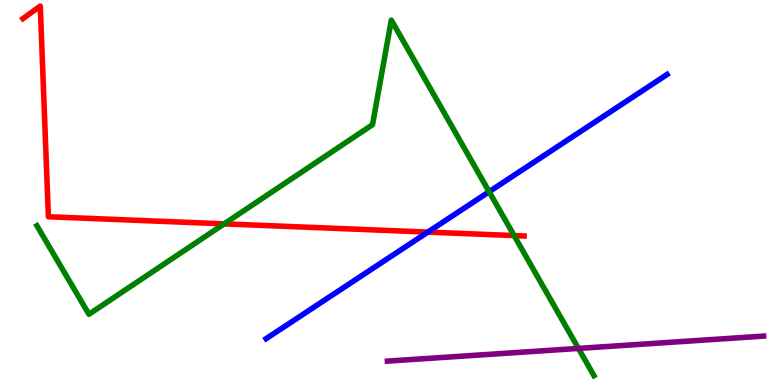[{'lines': ['blue', 'red'], 'intersections': [{'x': 5.52, 'y': 3.97}]}, {'lines': ['green', 'red'], 'intersections': [{'x': 2.89, 'y': 4.19}, {'x': 6.63, 'y': 3.88}]}, {'lines': ['purple', 'red'], 'intersections': []}, {'lines': ['blue', 'green'], 'intersections': [{'x': 6.31, 'y': 5.02}]}, {'lines': ['blue', 'purple'], 'intersections': []}, {'lines': ['green', 'purple'], 'intersections': [{'x': 7.46, 'y': 0.95}]}]